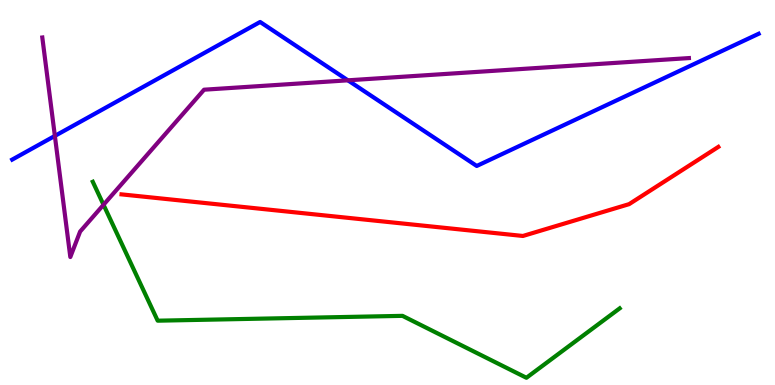[{'lines': ['blue', 'red'], 'intersections': []}, {'lines': ['green', 'red'], 'intersections': []}, {'lines': ['purple', 'red'], 'intersections': []}, {'lines': ['blue', 'green'], 'intersections': []}, {'lines': ['blue', 'purple'], 'intersections': [{'x': 0.708, 'y': 6.47}, {'x': 4.49, 'y': 7.91}]}, {'lines': ['green', 'purple'], 'intersections': [{'x': 1.34, 'y': 4.68}]}]